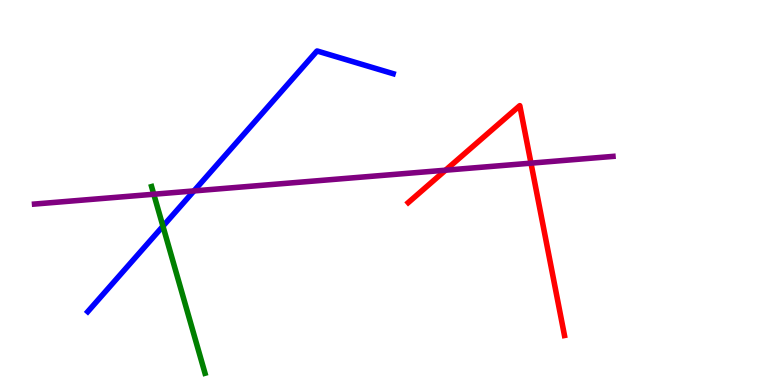[{'lines': ['blue', 'red'], 'intersections': []}, {'lines': ['green', 'red'], 'intersections': []}, {'lines': ['purple', 'red'], 'intersections': [{'x': 5.75, 'y': 5.58}, {'x': 6.85, 'y': 5.76}]}, {'lines': ['blue', 'green'], 'intersections': [{'x': 2.1, 'y': 4.12}]}, {'lines': ['blue', 'purple'], 'intersections': [{'x': 2.5, 'y': 5.04}]}, {'lines': ['green', 'purple'], 'intersections': [{'x': 1.98, 'y': 4.95}]}]